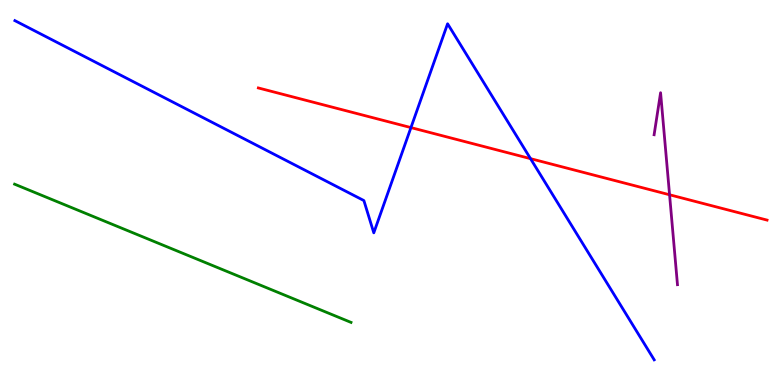[{'lines': ['blue', 'red'], 'intersections': [{'x': 5.3, 'y': 6.69}, {'x': 6.85, 'y': 5.88}]}, {'lines': ['green', 'red'], 'intersections': []}, {'lines': ['purple', 'red'], 'intersections': [{'x': 8.64, 'y': 4.94}]}, {'lines': ['blue', 'green'], 'intersections': []}, {'lines': ['blue', 'purple'], 'intersections': []}, {'lines': ['green', 'purple'], 'intersections': []}]